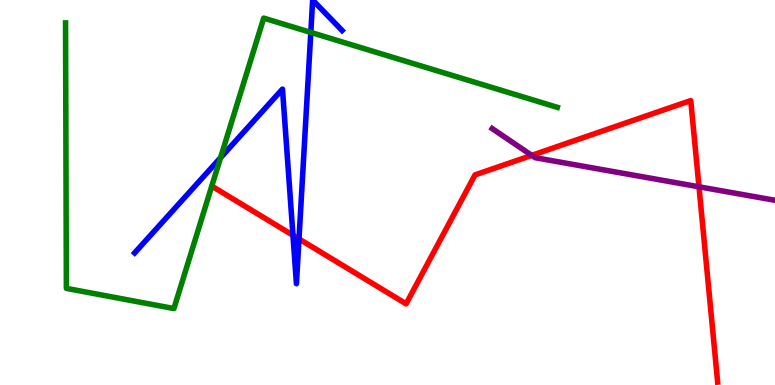[{'lines': ['blue', 'red'], 'intersections': [{'x': 3.78, 'y': 3.89}, {'x': 3.86, 'y': 3.79}]}, {'lines': ['green', 'red'], 'intersections': []}, {'lines': ['purple', 'red'], 'intersections': [{'x': 6.86, 'y': 5.96}, {'x': 9.02, 'y': 5.15}]}, {'lines': ['blue', 'green'], 'intersections': [{'x': 2.85, 'y': 5.9}, {'x': 4.01, 'y': 9.16}]}, {'lines': ['blue', 'purple'], 'intersections': []}, {'lines': ['green', 'purple'], 'intersections': []}]